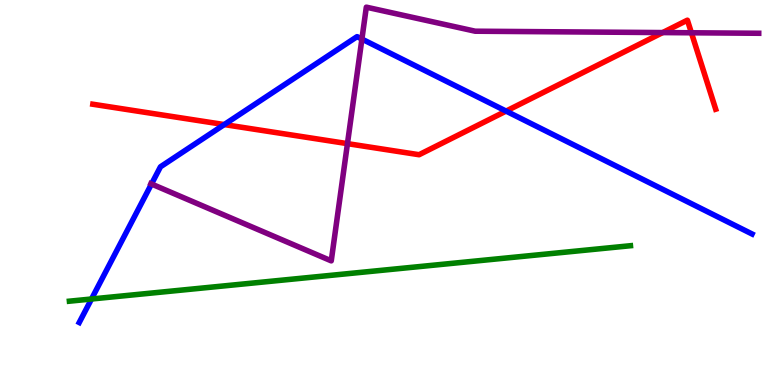[{'lines': ['blue', 'red'], 'intersections': [{'x': 2.89, 'y': 6.76}, {'x': 6.53, 'y': 7.11}]}, {'lines': ['green', 'red'], 'intersections': []}, {'lines': ['purple', 'red'], 'intersections': [{'x': 4.48, 'y': 6.27}, {'x': 8.55, 'y': 9.15}, {'x': 8.92, 'y': 9.15}]}, {'lines': ['blue', 'green'], 'intersections': [{'x': 1.18, 'y': 2.23}]}, {'lines': ['blue', 'purple'], 'intersections': [{'x': 1.95, 'y': 5.22}, {'x': 4.67, 'y': 8.99}]}, {'lines': ['green', 'purple'], 'intersections': []}]